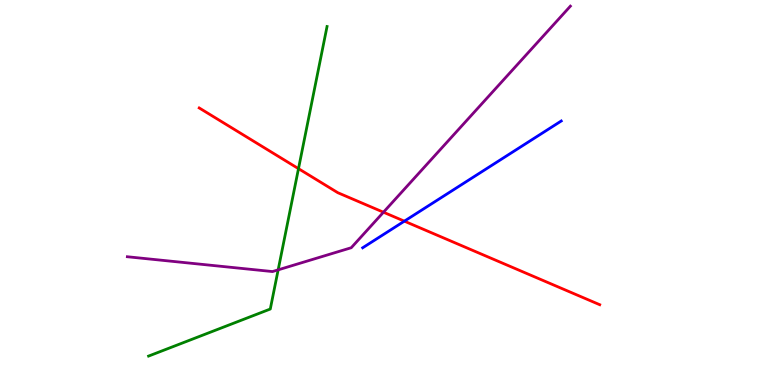[{'lines': ['blue', 'red'], 'intersections': [{'x': 5.22, 'y': 4.26}]}, {'lines': ['green', 'red'], 'intersections': [{'x': 3.85, 'y': 5.62}]}, {'lines': ['purple', 'red'], 'intersections': [{'x': 4.95, 'y': 4.49}]}, {'lines': ['blue', 'green'], 'intersections': []}, {'lines': ['blue', 'purple'], 'intersections': []}, {'lines': ['green', 'purple'], 'intersections': [{'x': 3.59, 'y': 2.99}]}]